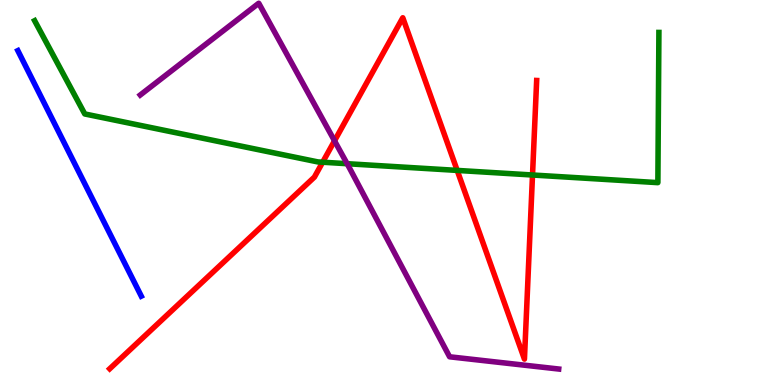[{'lines': ['blue', 'red'], 'intersections': []}, {'lines': ['green', 'red'], 'intersections': [{'x': 4.16, 'y': 5.79}, {'x': 5.9, 'y': 5.57}, {'x': 6.87, 'y': 5.45}]}, {'lines': ['purple', 'red'], 'intersections': [{'x': 4.32, 'y': 6.34}]}, {'lines': ['blue', 'green'], 'intersections': []}, {'lines': ['blue', 'purple'], 'intersections': []}, {'lines': ['green', 'purple'], 'intersections': [{'x': 4.48, 'y': 5.75}]}]